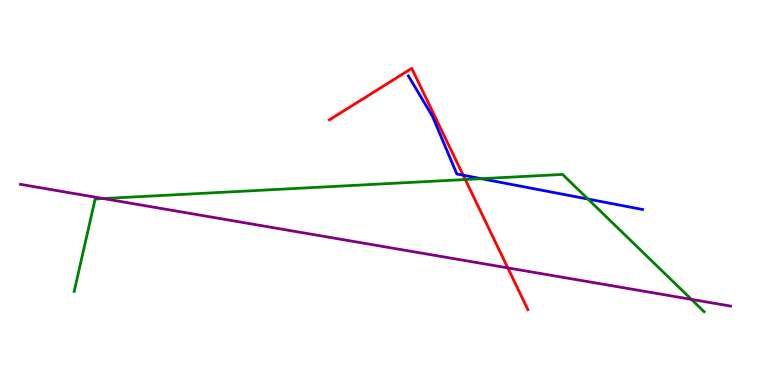[{'lines': ['blue', 'red'], 'intersections': [{'x': 5.98, 'y': 5.45}]}, {'lines': ['green', 'red'], 'intersections': [{'x': 6.0, 'y': 5.34}]}, {'lines': ['purple', 'red'], 'intersections': [{'x': 6.55, 'y': 3.04}]}, {'lines': ['blue', 'green'], 'intersections': [{'x': 6.21, 'y': 5.36}, {'x': 7.59, 'y': 4.83}]}, {'lines': ['blue', 'purple'], 'intersections': []}, {'lines': ['green', 'purple'], 'intersections': [{'x': 1.33, 'y': 4.84}, {'x': 8.92, 'y': 2.22}]}]